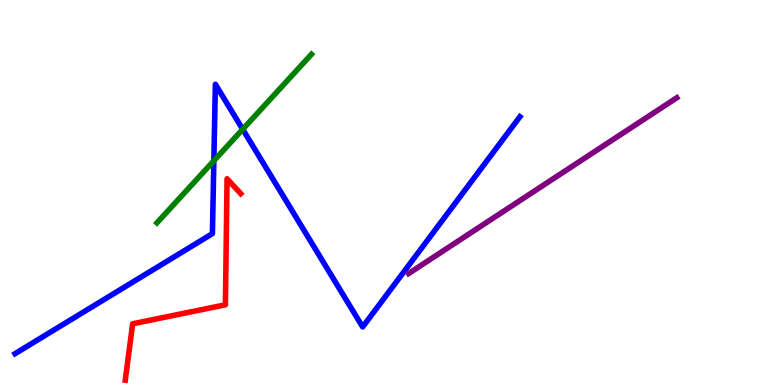[{'lines': ['blue', 'red'], 'intersections': []}, {'lines': ['green', 'red'], 'intersections': []}, {'lines': ['purple', 'red'], 'intersections': []}, {'lines': ['blue', 'green'], 'intersections': [{'x': 2.76, 'y': 5.82}, {'x': 3.13, 'y': 6.64}]}, {'lines': ['blue', 'purple'], 'intersections': []}, {'lines': ['green', 'purple'], 'intersections': []}]